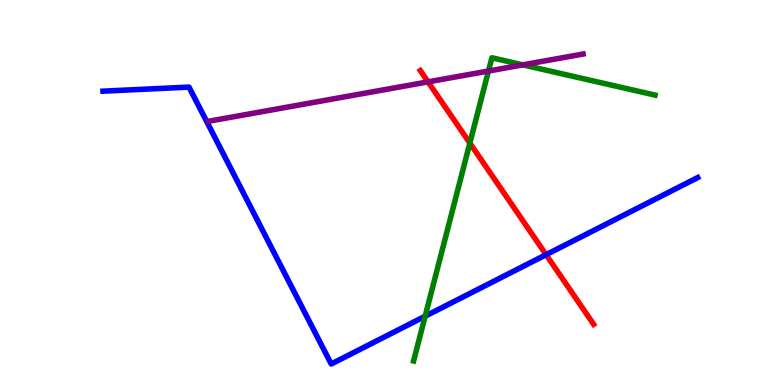[{'lines': ['blue', 'red'], 'intersections': [{'x': 7.05, 'y': 3.38}]}, {'lines': ['green', 'red'], 'intersections': [{'x': 6.06, 'y': 6.28}]}, {'lines': ['purple', 'red'], 'intersections': [{'x': 5.52, 'y': 7.87}]}, {'lines': ['blue', 'green'], 'intersections': [{'x': 5.49, 'y': 1.79}]}, {'lines': ['blue', 'purple'], 'intersections': []}, {'lines': ['green', 'purple'], 'intersections': [{'x': 6.3, 'y': 8.16}, {'x': 6.75, 'y': 8.32}]}]